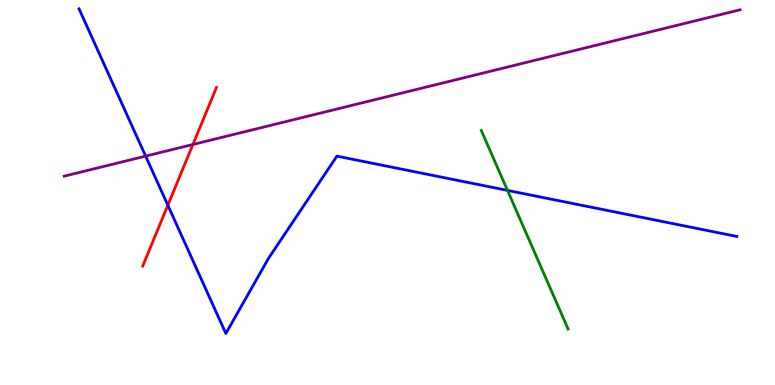[{'lines': ['blue', 'red'], 'intersections': [{'x': 2.17, 'y': 4.67}]}, {'lines': ['green', 'red'], 'intersections': []}, {'lines': ['purple', 'red'], 'intersections': [{'x': 2.49, 'y': 6.25}]}, {'lines': ['blue', 'green'], 'intersections': [{'x': 6.55, 'y': 5.05}]}, {'lines': ['blue', 'purple'], 'intersections': [{'x': 1.88, 'y': 5.94}]}, {'lines': ['green', 'purple'], 'intersections': []}]